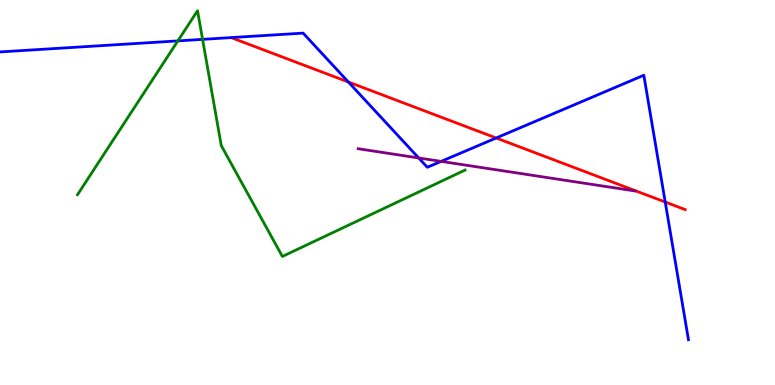[{'lines': ['blue', 'red'], 'intersections': [{'x': 4.5, 'y': 7.87}, {'x': 6.4, 'y': 6.42}, {'x': 8.58, 'y': 4.75}]}, {'lines': ['green', 'red'], 'intersections': []}, {'lines': ['purple', 'red'], 'intersections': []}, {'lines': ['blue', 'green'], 'intersections': [{'x': 2.29, 'y': 8.94}, {'x': 2.61, 'y': 8.98}]}, {'lines': ['blue', 'purple'], 'intersections': [{'x': 5.4, 'y': 5.9}, {'x': 5.69, 'y': 5.81}]}, {'lines': ['green', 'purple'], 'intersections': []}]